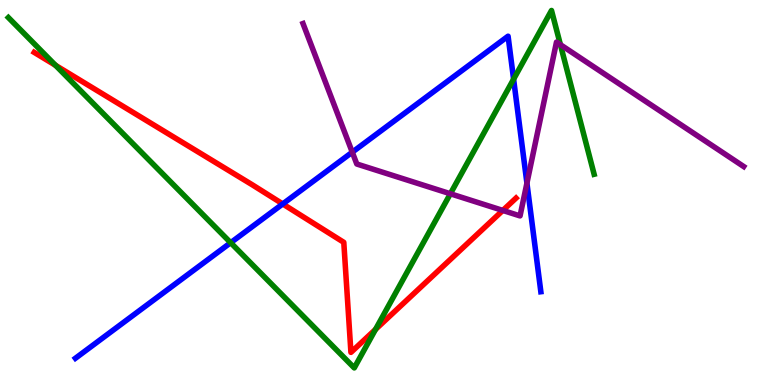[{'lines': ['blue', 'red'], 'intersections': [{'x': 3.65, 'y': 4.7}]}, {'lines': ['green', 'red'], 'intersections': [{'x': 0.717, 'y': 8.3}, {'x': 4.85, 'y': 1.44}]}, {'lines': ['purple', 'red'], 'intersections': [{'x': 6.49, 'y': 4.53}]}, {'lines': ['blue', 'green'], 'intersections': [{'x': 2.98, 'y': 3.7}, {'x': 6.63, 'y': 7.94}]}, {'lines': ['blue', 'purple'], 'intersections': [{'x': 4.55, 'y': 6.05}, {'x': 6.8, 'y': 5.24}]}, {'lines': ['green', 'purple'], 'intersections': [{'x': 5.81, 'y': 4.97}, {'x': 7.23, 'y': 8.84}]}]